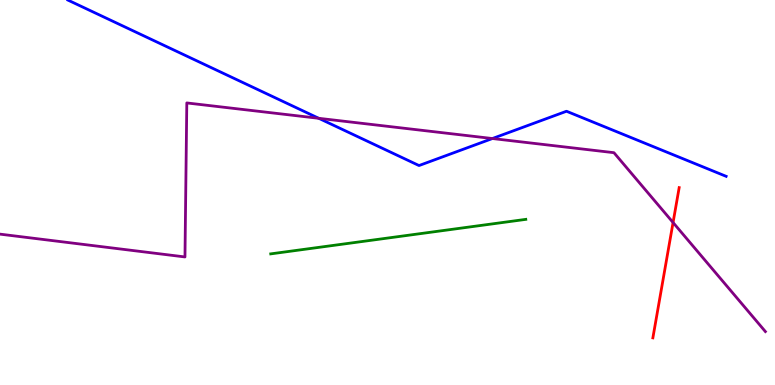[{'lines': ['blue', 'red'], 'intersections': []}, {'lines': ['green', 'red'], 'intersections': []}, {'lines': ['purple', 'red'], 'intersections': [{'x': 8.68, 'y': 4.22}]}, {'lines': ['blue', 'green'], 'intersections': []}, {'lines': ['blue', 'purple'], 'intersections': [{'x': 4.11, 'y': 6.93}, {'x': 6.35, 'y': 6.4}]}, {'lines': ['green', 'purple'], 'intersections': []}]